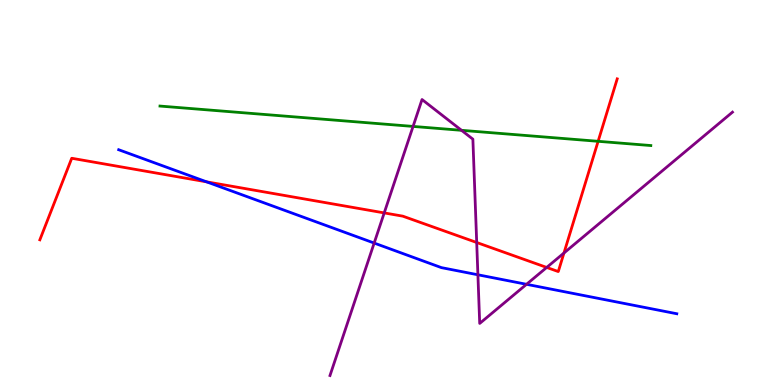[{'lines': ['blue', 'red'], 'intersections': [{'x': 2.67, 'y': 5.28}]}, {'lines': ['green', 'red'], 'intersections': [{'x': 7.72, 'y': 6.33}]}, {'lines': ['purple', 'red'], 'intersections': [{'x': 4.96, 'y': 4.47}, {'x': 6.15, 'y': 3.7}, {'x': 7.05, 'y': 3.05}, {'x': 7.28, 'y': 3.43}]}, {'lines': ['blue', 'green'], 'intersections': []}, {'lines': ['blue', 'purple'], 'intersections': [{'x': 4.83, 'y': 3.69}, {'x': 6.17, 'y': 2.86}, {'x': 6.79, 'y': 2.62}]}, {'lines': ['green', 'purple'], 'intersections': [{'x': 5.33, 'y': 6.72}, {'x': 5.96, 'y': 6.62}]}]